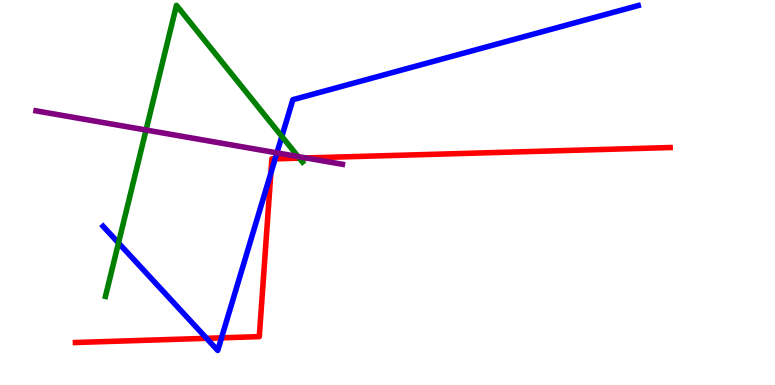[{'lines': ['blue', 'red'], 'intersections': [{'x': 2.67, 'y': 1.21}, {'x': 2.86, 'y': 1.22}, {'x': 3.49, 'y': 5.5}, {'x': 3.55, 'y': 5.87}]}, {'lines': ['green', 'red'], 'intersections': [{'x': 3.86, 'y': 5.89}]}, {'lines': ['purple', 'red'], 'intersections': [{'x': 3.95, 'y': 5.9}]}, {'lines': ['blue', 'green'], 'intersections': [{'x': 1.53, 'y': 3.69}, {'x': 3.64, 'y': 6.46}]}, {'lines': ['blue', 'purple'], 'intersections': [{'x': 3.57, 'y': 6.03}]}, {'lines': ['green', 'purple'], 'intersections': [{'x': 1.88, 'y': 6.62}, {'x': 3.85, 'y': 5.93}]}]